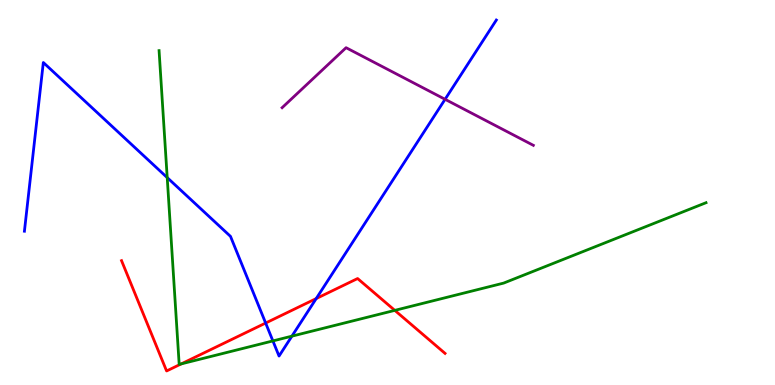[{'lines': ['blue', 'red'], 'intersections': [{'x': 3.43, 'y': 1.61}, {'x': 4.08, 'y': 2.25}]}, {'lines': ['green', 'red'], 'intersections': [{'x': 2.34, 'y': 0.549}, {'x': 5.09, 'y': 1.94}]}, {'lines': ['purple', 'red'], 'intersections': []}, {'lines': ['blue', 'green'], 'intersections': [{'x': 2.16, 'y': 5.39}, {'x': 3.52, 'y': 1.14}, {'x': 3.77, 'y': 1.27}]}, {'lines': ['blue', 'purple'], 'intersections': [{'x': 5.74, 'y': 7.42}]}, {'lines': ['green', 'purple'], 'intersections': []}]